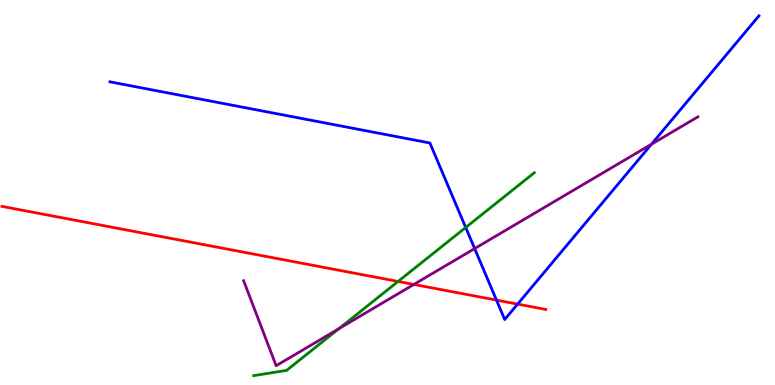[{'lines': ['blue', 'red'], 'intersections': [{'x': 6.41, 'y': 2.2}, {'x': 6.68, 'y': 2.1}]}, {'lines': ['green', 'red'], 'intersections': [{'x': 5.14, 'y': 2.69}]}, {'lines': ['purple', 'red'], 'intersections': [{'x': 5.34, 'y': 2.61}]}, {'lines': ['blue', 'green'], 'intersections': [{'x': 6.01, 'y': 4.09}]}, {'lines': ['blue', 'purple'], 'intersections': [{'x': 6.12, 'y': 3.54}, {'x': 8.41, 'y': 6.25}]}, {'lines': ['green', 'purple'], 'intersections': [{'x': 4.37, 'y': 1.46}]}]